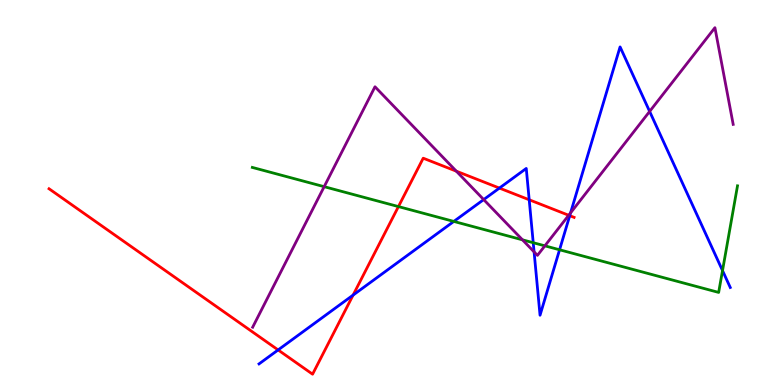[{'lines': ['blue', 'red'], 'intersections': [{'x': 3.59, 'y': 0.911}, {'x': 4.56, 'y': 2.33}, {'x': 6.44, 'y': 5.11}, {'x': 6.83, 'y': 4.81}, {'x': 7.35, 'y': 4.4}]}, {'lines': ['green', 'red'], 'intersections': [{'x': 5.14, 'y': 4.63}]}, {'lines': ['purple', 'red'], 'intersections': [{'x': 5.89, 'y': 5.55}, {'x': 7.34, 'y': 4.41}]}, {'lines': ['blue', 'green'], 'intersections': [{'x': 5.86, 'y': 4.25}, {'x': 6.88, 'y': 3.7}, {'x': 7.22, 'y': 3.51}, {'x': 9.32, 'y': 2.97}]}, {'lines': ['blue', 'purple'], 'intersections': [{'x': 6.24, 'y': 4.82}, {'x': 6.89, 'y': 3.46}, {'x': 7.36, 'y': 4.47}, {'x': 8.38, 'y': 7.11}]}, {'lines': ['green', 'purple'], 'intersections': [{'x': 4.18, 'y': 5.15}, {'x': 6.74, 'y': 3.77}, {'x': 7.03, 'y': 3.61}]}]